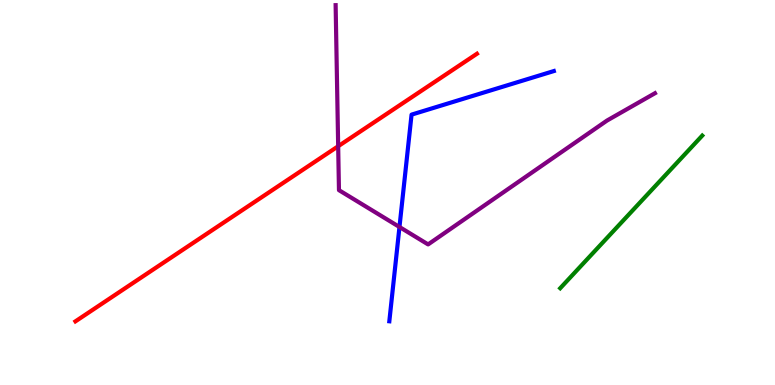[{'lines': ['blue', 'red'], 'intersections': []}, {'lines': ['green', 'red'], 'intersections': []}, {'lines': ['purple', 'red'], 'intersections': [{'x': 4.36, 'y': 6.2}]}, {'lines': ['blue', 'green'], 'intersections': []}, {'lines': ['blue', 'purple'], 'intersections': [{'x': 5.15, 'y': 4.1}]}, {'lines': ['green', 'purple'], 'intersections': []}]